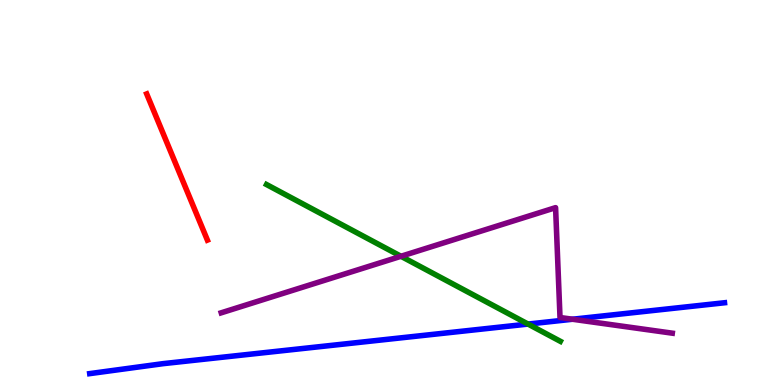[{'lines': ['blue', 'red'], 'intersections': []}, {'lines': ['green', 'red'], 'intersections': []}, {'lines': ['purple', 'red'], 'intersections': []}, {'lines': ['blue', 'green'], 'intersections': [{'x': 6.81, 'y': 1.58}]}, {'lines': ['blue', 'purple'], 'intersections': [{'x': 7.39, 'y': 1.71}]}, {'lines': ['green', 'purple'], 'intersections': [{'x': 5.17, 'y': 3.34}]}]